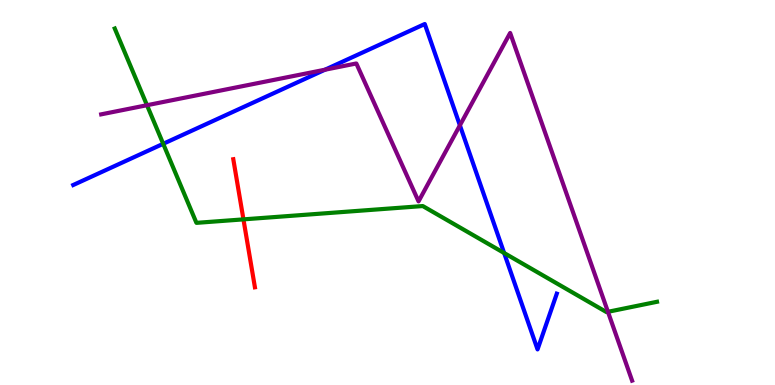[{'lines': ['blue', 'red'], 'intersections': []}, {'lines': ['green', 'red'], 'intersections': [{'x': 3.14, 'y': 4.3}]}, {'lines': ['purple', 'red'], 'intersections': []}, {'lines': ['blue', 'green'], 'intersections': [{'x': 2.11, 'y': 6.26}, {'x': 6.5, 'y': 3.43}]}, {'lines': ['blue', 'purple'], 'intersections': [{'x': 4.19, 'y': 8.19}, {'x': 5.93, 'y': 6.74}]}, {'lines': ['green', 'purple'], 'intersections': [{'x': 1.9, 'y': 7.27}, {'x': 7.84, 'y': 1.9}]}]